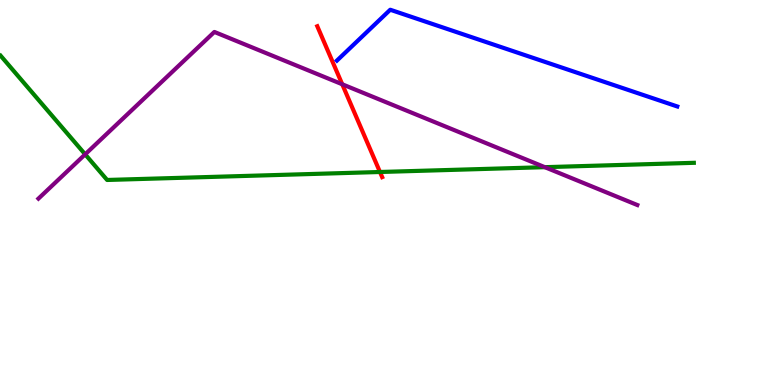[{'lines': ['blue', 'red'], 'intersections': []}, {'lines': ['green', 'red'], 'intersections': [{'x': 4.9, 'y': 5.53}]}, {'lines': ['purple', 'red'], 'intersections': [{'x': 4.42, 'y': 7.81}]}, {'lines': ['blue', 'green'], 'intersections': []}, {'lines': ['blue', 'purple'], 'intersections': []}, {'lines': ['green', 'purple'], 'intersections': [{'x': 1.1, 'y': 5.99}, {'x': 7.03, 'y': 5.66}]}]